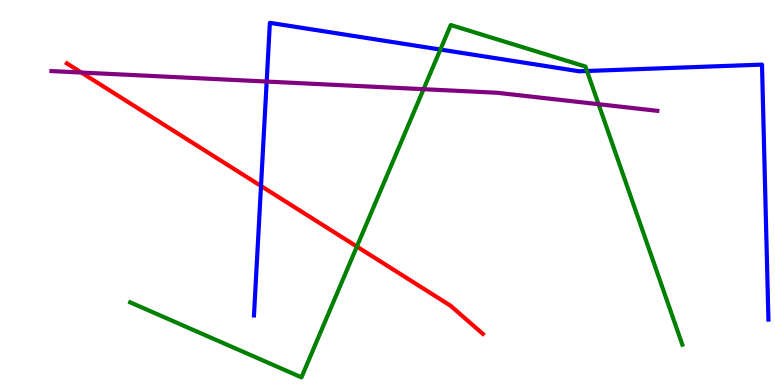[{'lines': ['blue', 'red'], 'intersections': [{'x': 3.37, 'y': 5.17}]}, {'lines': ['green', 'red'], 'intersections': [{'x': 4.6, 'y': 3.6}]}, {'lines': ['purple', 'red'], 'intersections': [{'x': 1.05, 'y': 8.12}]}, {'lines': ['blue', 'green'], 'intersections': [{'x': 5.68, 'y': 8.71}, {'x': 7.57, 'y': 8.16}]}, {'lines': ['blue', 'purple'], 'intersections': [{'x': 3.44, 'y': 7.88}]}, {'lines': ['green', 'purple'], 'intersections': [{'x': 5.47, 'y': 7.68}, {'x': 7.72, 'y': 7.29}]}]